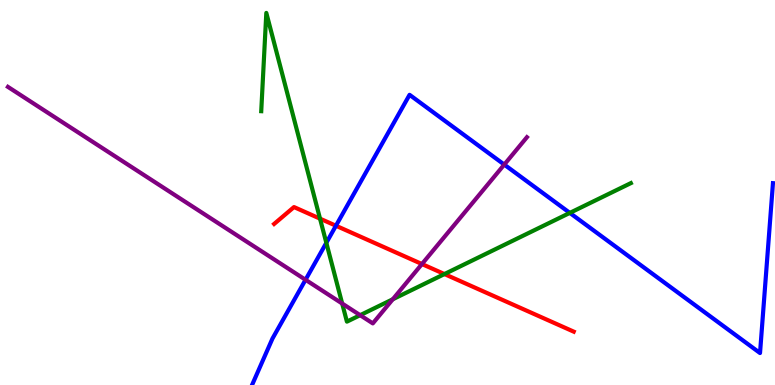[{'lines': ['blue', 'red'], 'intersections': [{'x': 4.33, 'y': 4.14}]}, {'lines': ['green', 'red'], 'intersections': [{'x': 4.13, 'y': 4.32}, {'x': 5.73, 'y': 2.88}]}, {'lines': ['purple', 'red'], 'intersections': [{'x': 5.44, 'y': 3.14}]}, {'lines': ['blue', 'green'], 'intersections': [{'x': 4.21, 'y': 3.69}, {'x': 7.35, 'y': 4.47}]}, {'lines': ['blue', 'purple'], 'intersections': [{'x': 3.94, 'y': 2.73}, {'x': 6.51, 'y': 5.72}]}, {'lines': ['green', 'purple'], 'intersections': [{'x': 4.42, 'y': 2.12}, {'x': 4.65, 'y': 1.81}, {'x': 5.07, 'y': 2.23}]}]